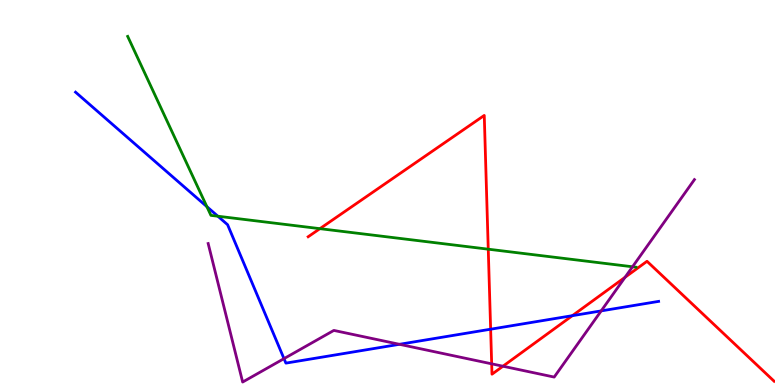[{'lines': ['blue', 'red'], 'intersections': [{'x': 6.33, 'y': 1.45}, {'x': 7.39, 'y': 1.8}]}, {'lines': ['green', 'red'], 'intersections': [{'x': 4.13, 'y': 4.06}, {'x': 6.3, 'y': 3.53}]}, {'lines': ['purple', 'red'], 'intersections': [{'x': 6.34, 'y': 0.55}, {'x': 6.49, 'y': 0.488}, {'x': 8.07, 'y': 2.8}]}, {'lines': ['blue', 'green'], 'intersections': [{'x': 2.67, 'y': 4.63}, {'x': 2.81, 'y': 4.38}]}, {'lines': ['blue', 'purple'], 'intersections': [{'x': 3.66, 'y': 0.685}, {'x': 5.15, 'y': 1.06}, {'x': 7.76, 'y': 1.92}]}, {'lines': ['green', 'purple'], 'intersections': [{'x': 8.16, 'y': 3.07}]}]